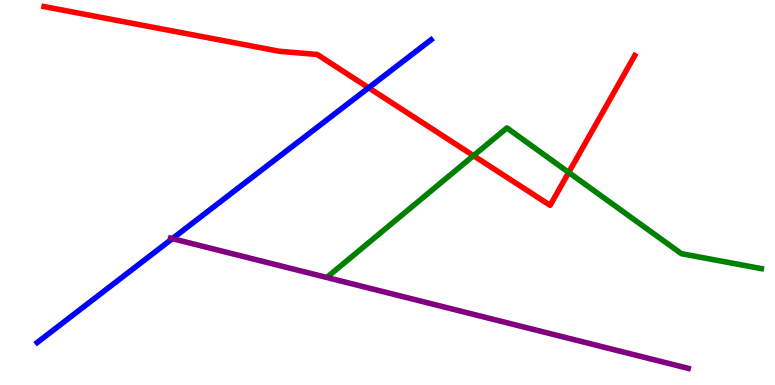[{'lines': ['blue', 'red'], 'intersections': [{'x': 4.76, 'y': 7.72}]}, {'lines': ['green', 'red'], 'intersections': [{'x': 6.11, 'y': 5.96}, {'x': 7.34, 'y': 5.52}]}, {'lines': ['purple', 'red'], 'intersections': []}, {'lines': ['blue', 'green'], 'intersections': []}, {'lines': ['blue', 'purple'], 'intersections': [{'x': 2.22, 'y': 3.8}]}, {'lines': ['green', 'purple'], 'intersections': []}]